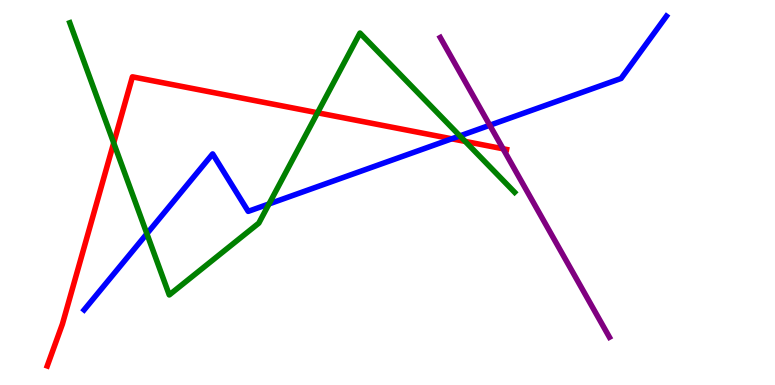[{'lines': ['blue', 'red'], 'intersections': [{'x': 5.83, 'y': 6.39}]}, {'lines': ['green', 'red'], 'intersections': [{'x': 1.47, 'y': 6.29}, {'x': 4.1, 'y': 7.07}, {'x': 6.0, 'y': 6.33}]}, {'lines': ['purple', 'red'], 'intersections': [{'x': 6.49, 'y': 6.14}]}, {'lines': ['blue', 'green'], 'intersections': [{'x': 1.9, 'y': 3.93}, {'x': 3.47, 'y': 4.7}, {'x': 5.93, 'y': 6.47}]}, {'lines': ['blue', 'purple'], 'intersections': [{'x': 6.32, 'y': 6.75}]}, {'lines': ['green', 'purple'], 'intersections': []}]